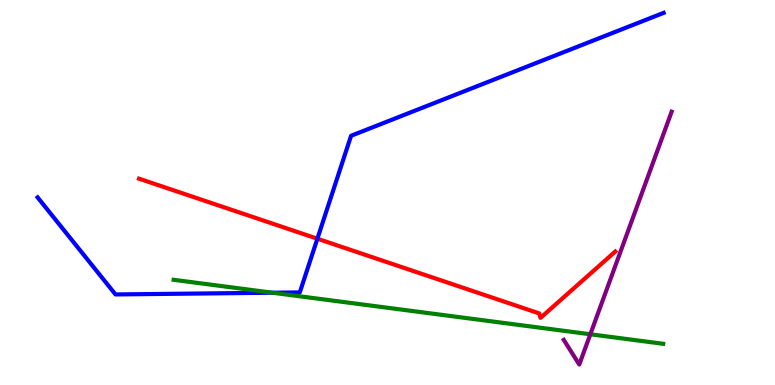[{'lines': ['blue', 'red'], 'intersections': [{'x': 4.1, 'y': 3.8}]}, {'lines': ['green', 'red'], 'intersections': []}, {'lines': ['purple', 'red'], 'intersections': []}, {'lines': ['blue', 'green'], 'intersections': [{'x': 3.52, 'y': 2.4}]}, {'lines': ['blue', 'purple'], 'intersections': []}, {'lines': ['green', 'purple'], 'intersections': [{'x': 7.62, 'y': 1.32}]}]